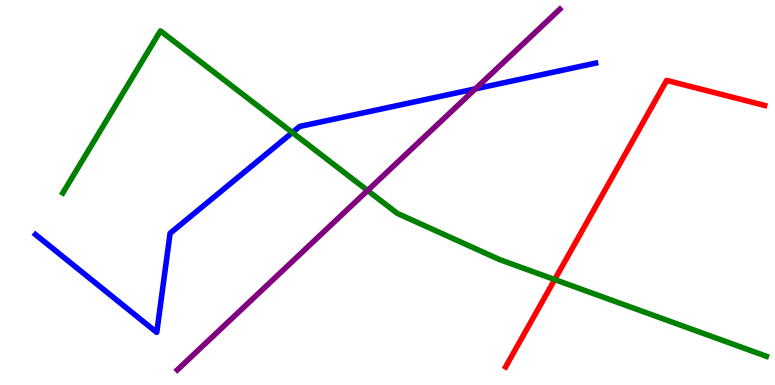[{'lines': ['blue', 'red'], 'intersections': []}, {'lines': ['green', 'red'], 'intersections': [{'x': 7.16, 'y': 2.74}]}, {'lines': ['purple', 'red'], 'intersections': []}, {'lines': ['blue', 'green'], 'intersections': [{'x': 3.77, 'y': 6.56}]}, {'lines': ['blue', 'purple'], 'intersections': [{'x': 6.13, 'y': 7.69}]}, {'lines': ['green', 'purple'], 'intersections': [{'x': 4.74, 'y': 5.05}]}]